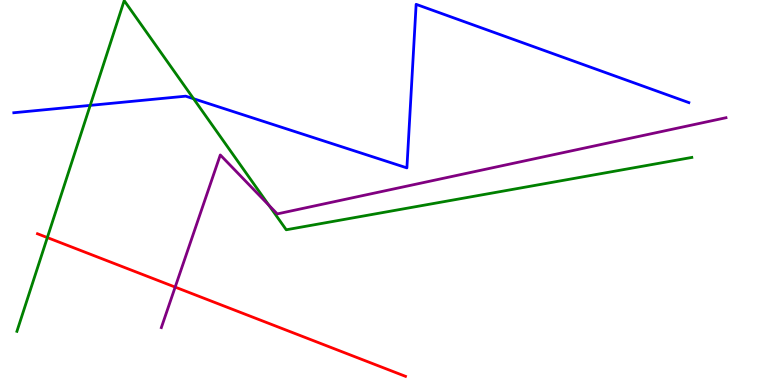[{'lines': ['blue', 'red'], 'intersections': []}, {'lines': ['green', 'red'], 'intersections': [{'x': 0.611, 'y': 3.83}]}, {'lines': ['purple', 'red'], 'intersections': [{'x': 2.26, 'y': 2.54}]}, {'lines': ['blue', 'green'], 'intersections': [{'x': 1.16, 'y': 7.26}, {'x': 2.5, 'y': 7.44}]}, {'lines': ['blue', 'purple'], 'intersections': []}, {'lines': ['green', 'purple'], 'intersections': [{'x': 3.47, 'y': 4.67}]}]